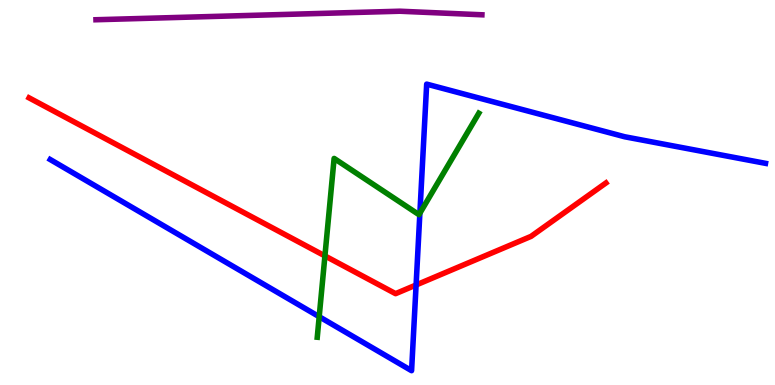[{'lines': ['blue', 'red'], 'intersections': [{'x': 5.37, 'y': 2.6}]}, {'lines': ['green', 'red'], 'intersections': [{'x': 4.19, 'y': 3.35}]}, {'lines': ['purple', 'red'], 'intersections': []}, {'lines': ['blue', 'green'], 'intersections': [{'x': 4.12, 'y': 1.77}, {'x': 5.42, 'y': 4.46}]}, {'lines': ['blue', 'purple'], 'intersections': []}, {'lines': ['green', 'purple'], 'intersections': []}]